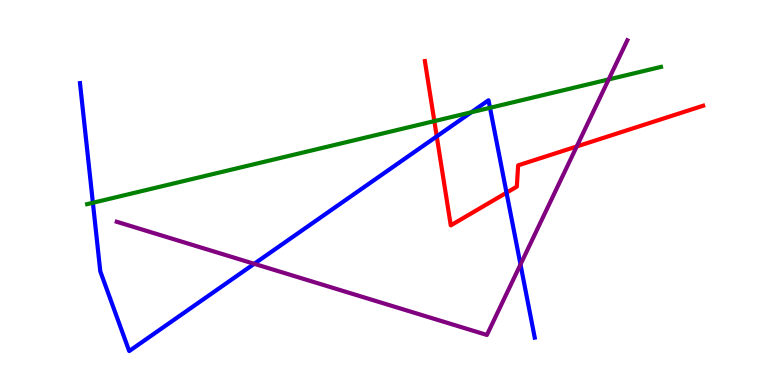[{'lines': ['blue', 'red'], 'intersections': [{'x': 5.64, 'y': 6.46}, {'x': 6.54, 'y': 4.99}]}, {'lines': ['green', 'red'], 'intersections': [{'x': 5.6, 'y': 6.85}]}, {'lines': ['purple', 'red'], 'intersections': [{'x': 7.44, 'y': 6.2}]}, {'lines': ['blue', 'green'], 'intersections': [{'x': 1.2, 'y': 4.73}, {'x': 6.08, 'y': 7.08}, {'x': 6.32, 'y': 7.2}]}, {'lines': ['blue', 'purple'], 'intersections': [{'x': 3.28, 'y': 3.15}, {'x': 6.72, 'y': 3.13}]}, {'lines': ['green', 'purple'], 'intersections': [{'x': 7.85, 'y': 7.94}]}]